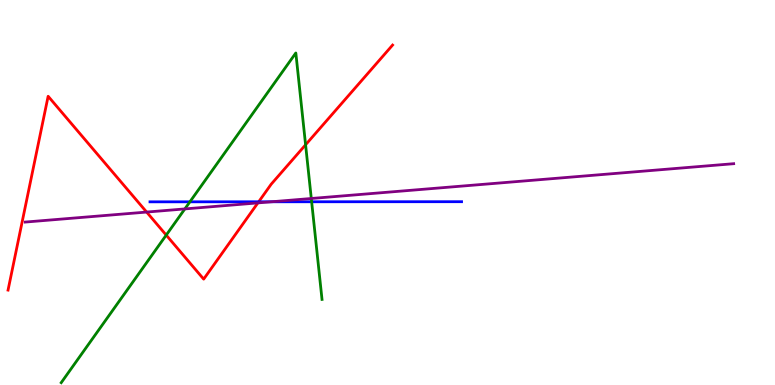[{'lines': ['blue', 'red'], 'intersections': [{'x': 3.34, 'y': 4.76}]}, {'lines': ['green', 'red'], 'intersections': [{'x': 2.14, 'y': 3.89}, {'x': 3.94, 'y': 6.24}]}, {'lines': ['purple', 'red'], 'intersections': [{'x': 1.89, 'y': 4.49}, {'x': 3.33, 'y': 4.73}]}, {'lines': ['blue', 'green'], 'intersections': [{'x': 2.45, 'y': 4.76}, {'x': 4.02, 'y': 4.76}]}, {'lines': ['blue', 'purple'], 'intersections': [{'x': 3.5, 'y': 4.76}]}, {'lines': ['green', 'purple'], 'intersections': [{'x': 2.39, 'y': 4.57}, {'x': 4.02, 'y': 4.84}]}]